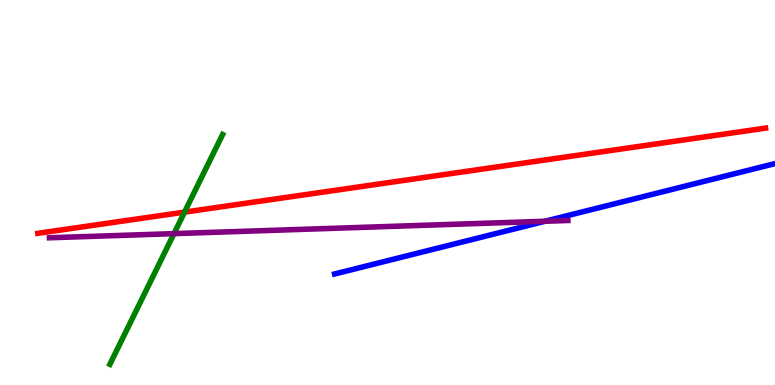[{'lines': ['blue', 'red'], 'intersections': []}, {'lines': ['green', 'red'], 'intersections': [{'x': 2.38, 'y': 4.49}]}, {'lines': ['purple', 'red'], 'intersections': []}, {'lines': ['blue', 'green'], 'intersections': []}, {'lines': ['blue', 'purple'], 'intersections': [{'x': 7.03, 'y': 4.25}]}, {'lines': ['green', 'purple'], 'intersections': [{'x': 2.24, 'y': 3.93}]}]